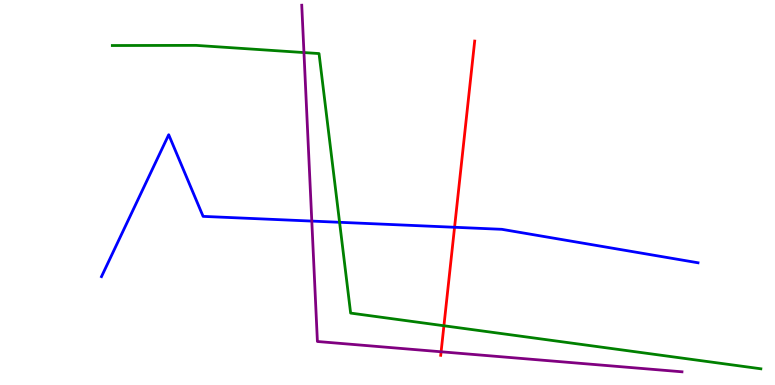[{'lines': ['blue', 'red'], 'intersections': [{'x': 5.87, 'y': 4.1}]}, {'lines': ['green', 'red'], 'intersections': [{'x': 5.73, 'y': 1.54}]}, {'lines': ['purple', 'red'], 'intersections': [{'x': 5.69, 'y': 0.863}]}, {'lines': ['blue', 'green'], 'intersections': [{'x': 4.38, 'y': 4.23}]}, {'lines': ['blue', 'purple'], 'intersections': [{'x': 4.02, 'y': 4.26}]}, {'lines': ['green', 'purple'], 'intersections': [{'x': 3.92, 'y': 8.63}]}]